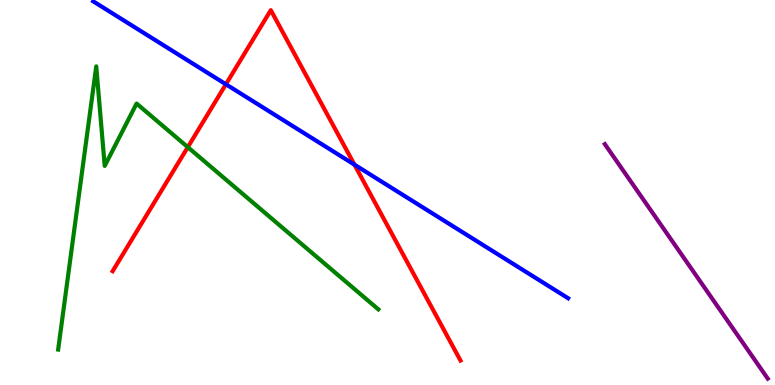[{'lines': ['blue', 'red'], 'intersections': [{'x': 2.91, 'y': 7.81}, {'x': 4.57, 'y': 5.72}]}, {'lines': ['green', 'red'], 'intersections': [{'x': 2.42, 'y': 6.18}]}, {'lines': ['purple', 'red'], 'intersections': []}, {'lines': ['blue', 'green'], 'intersections': []}, {'lines': ['blue', 'purple'], 'intersections': []}, {'lines': ['green', 'purple'], 'intersections': []}]